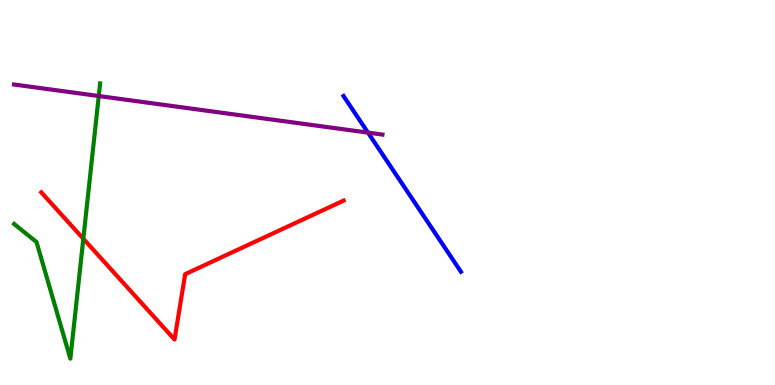[{'lines': ['blue', 'red'], 'intersections': []}, {'lines': ['green', 'red'], 'intersections': [{'x': 1.08, 'y': 3.8}]}, {'lines': ['purple', 'red'], 'intersections': []}, {'lines': ['blue', 'green'], 'intersections': []}, {'lines': ['blue', 'purple'], 'intersections': [{'x': 4.75, 'y': 6.56}]}, {'lines': ['green', 'purple'], 'intersections': [{'x': 1.27, 'y': 7.51}]}]